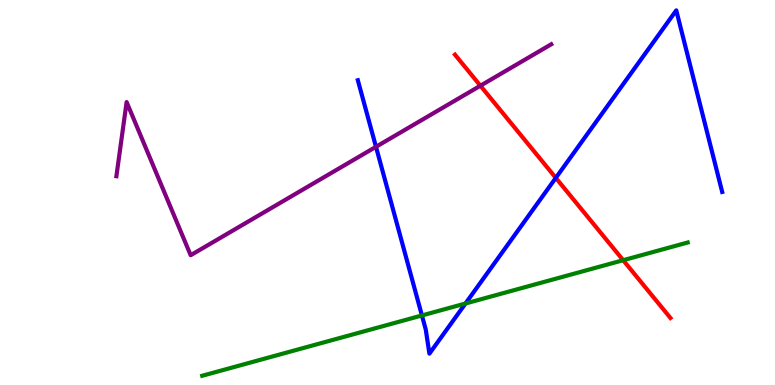[{'lines': ['blue', 'red'], 'intersections': [{'x': 7.17, 'y': 5.38}]}, {'lines': ['green', 'red'], 'intersections': [{'x': 8.04, 'y': 3.24}]}, {'lines': ['purple', 'red'], 'intersections': [{'x': 6.2, 'y': 7.77}]}, {'lines': ['blue', 'green'], 'intersections': [{'x': 5.44, 'y': 1.81}, {'x': 6.01, 'y': 2.12}]}, {'lines': ['blue', 'purple'], 'intersections': [{'x': 4.85, 'y': 6.19}]}, {'lines': ['green', 'purple'], 'intersections': []}]